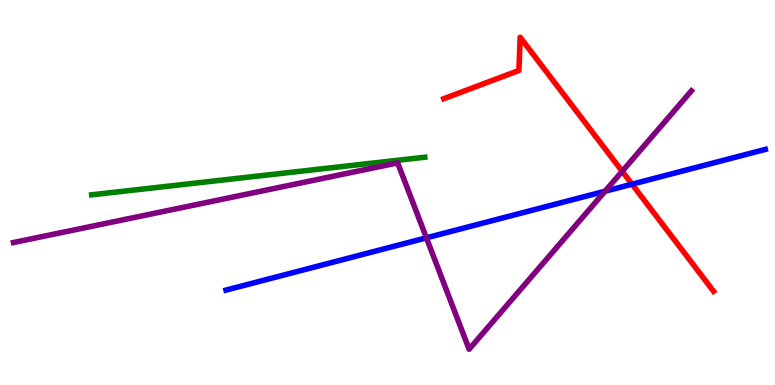[{'lines': ['blue', 'red'], 'intersections': [{'x': 8.16, 'y': 5.22}]}, {'lines': ['green', 'red'], 'intersections': []}, {'lines': ['purple', 'red'], 'intersections': [{'x': 8.03, 'y': 5.55}]}, {'lines': ['blue', 'green'], 'intersections': []}, {'lines': ['blue', 'purple'], 'intersections': [{'x': 5.5, 'y': 3.82}, {'x': 7.81, 'y': 5.03}]}, {'lines': ['green', 'purple'], 'intersections': []}]